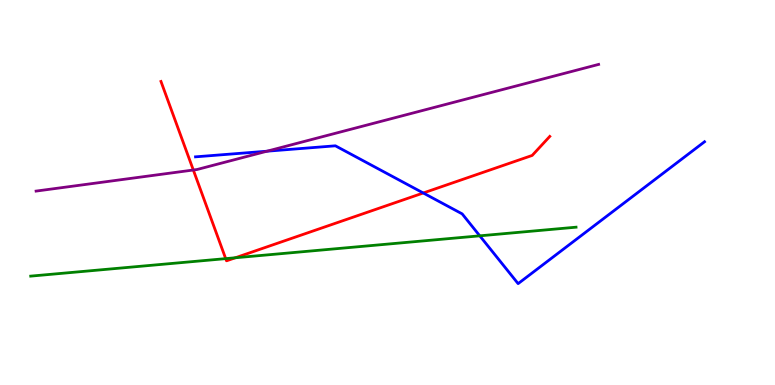[{'lines': ['blue', 'red'], 'intersections': [{'x': 5.46, 'y': 4.99}]}, {'lines': ['green', 'red'], 'intersections': [{'x': 2.91, 'y': 3.28}, {'x': 3.04, 'y': 3.3}]}, {'lines': ['purple', 'red'], 'intersections': [{'x': 2.49, 'y': 5.58}]}, {'lines': ['blue', 'green'], 'intersections': [{'x': 6.19, 'y': 3.87}]}, {'lines': ['blue', 'purple'], 'intersections': [{'x': 3.44, 'y': 6.07}]}, {'lines': ['green', 'purple'], 'intersections': []}]